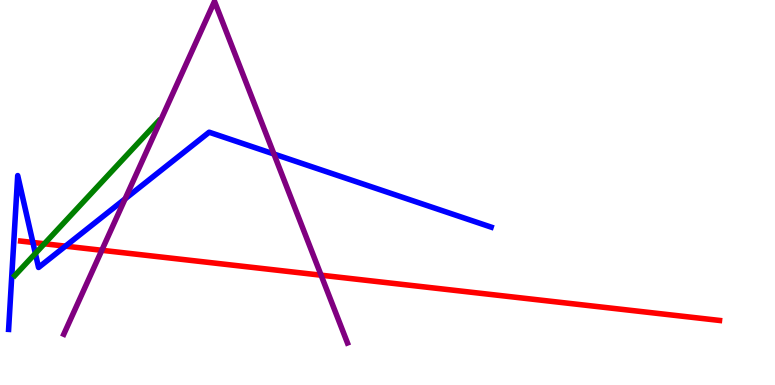[{'lines': ['blue', 'red'], 'intersections': [{'x': 0.424, 'y': 3.7}, {'x': 0.844, 'y': 3.61}]}, {'lines': ['green', 'red'], 'intersections': [{'x': 0.573, 'y': 3.67}]}, {'lines': ['purple', 'red'], 'intersections': [{'x': 1.31, 'y': 3.5}, {'x': 4.14, 'y': 2.85}]}, {'lines': ['blue', 'green'], 'intersections': [{'x': 0.456, 'y': 3.42}]}, {'lines': ['blue', 'purple'], 'intersections': [{'x': 1.61, 'y': 4.83}, {'x': 3.53, 'y': 6.0}]}, {'lines': ['green', 'purple'], 'intersections': []}]